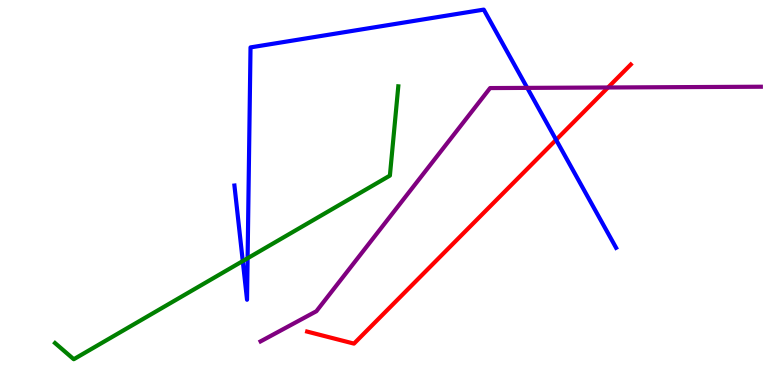[{'lines': ['blue', 'red'], 'intersections': [{'x': 7.18, 'y': 6.37}]}, {'lines': ['green', 'red'], 'intersections': []}, {'lines': ['purple', 'red'], 'intersections': [{'x': 7.85, 'y': 7.73}]}, {'lines': ['blue', 'green'], 'intersections': [{'x': 3.13, 'y': 3.22}, {'x': 3.19, 'y': 3.29}]}, {'lines': ['blue', 'purple'], 'intersections': [{'x': 6.8, 'y': 7.72}]}, {'lines': ['green', 'purple'], 'intersections': []}]